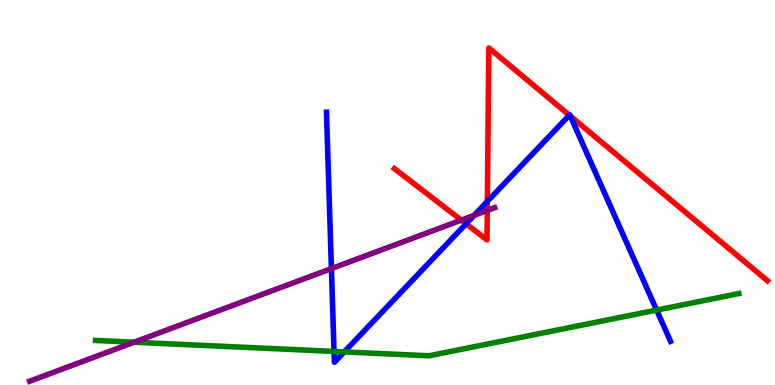[{'lines': ['blue', 'red'], 'intersections': [{'x': 6.01, 'y': 4.19}, {'x': 6.29, 'y': 4.77}, {'x': 7.35, 'y': 7.01}, {'x': 7.36, 'y': 6.99}]}, {'lines': ['green', 'red'], 'intersections': []}, {'lines': ['purple', 'red'], 'intersections': [{'x': 5.95, 'y': 4.28}, {'x': 6.29, 'y': 4.53}]}, {'lines': ['blue', 'green'], 'intersections': [{'x': 4.31, 'y': 0.872}, {'x': 4.44, 'y': 0.86}, {'x': 8.47, 'y': 1.95}]}, {'lines': ['blue', 'purple'], 'intersections': [{'x': 4.28, 'y': 3.02}, {'x': 6.12, 'y': 4.41}]}, {'lines': ['green', 'purple'], 'intersections': [{'x': 1.73, 'y': 1.11}]}]